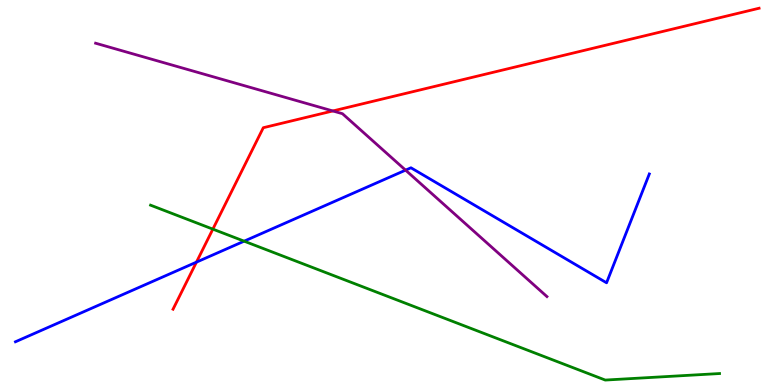[{'lines': ['blue', 'red'], 'intersections': [{'x': 2.53, 'y': 3.19}]}, {'lines': ['green', 'red'], 'intersections': [{'x': 2.75, 'y': 4.05}]}, {'lines': ['purple', 'red'], 'intersections': [{'x': 4.29, 'y': 7.12}]}, {'lines': ['blue', 'green'], 'intersections': [{'x': 3.15, 'y': 3.74}]}, {'lines': ['blue', 'purple'], 'intersections': [{'x': 5.23, 'y': 5.58}]}, {'lines': ['green', 'purple'], 'intersections': []}]